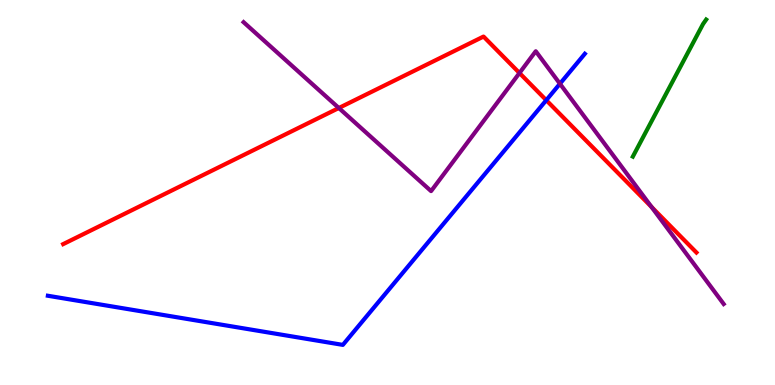[{'lines': ['blue', 'red'], 'intersections': [{'x': 7.05, 'y': 7.4}]}, {'lines': ['green', 'red'], 'intersections': []}, {'lines': ['purple', 'red'], 'intersections': [{'x': 4.37, 'y': 7.19}, {'x': 6.7, 'y': 8.1}, {'x': 8.41, 'y': 4.62}]}, {'lines': ['blue', 'green'], 'intersections': []}, {'lines': ['blue', 'purple'], 'intersections': [{'x': 7.22, 'y': 7.82}]}, {'lines': ['green', 'purple'], 'intersections': []}]